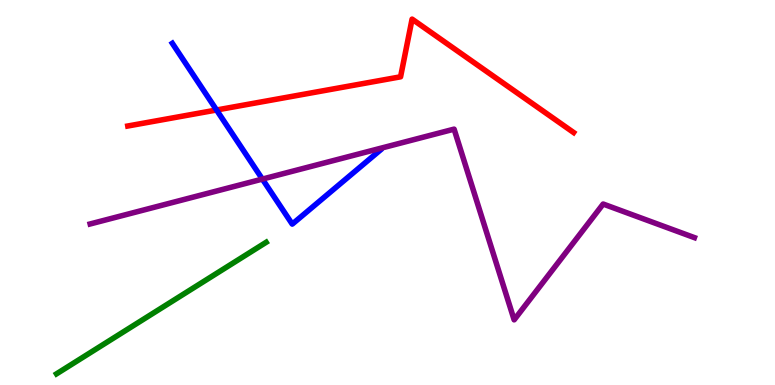[{'lines': ['blue', 'red'], 'intersections': [{'x': 2.79, 'y': 7.14}]}, {'lines': ['green', 'red'], 'intersections': []}, {'lines': ['purple', 'red'], 'intersections': []}, {'lines': ['blue', 'green'], 'intersections': []}, {'lines': ['blue', 'purple'], 'intersections': [{'x': 3.39, 'y': 5.35}]}, {'lines': ['green', 'purple'], 'intersections': []}]